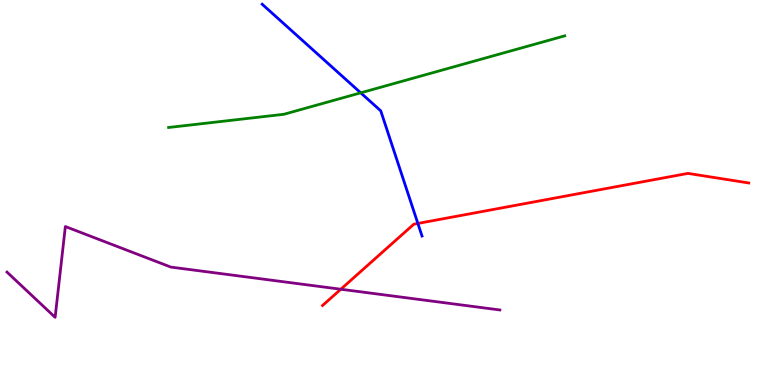[{'lines': ['blue', 'red'], 'intersections': [{'x': 5.39, 'y': 4.2}]}, {'lines': ['green', 'red'], 'intersections': []}, {'lines': ['purple', 'red'], 'intersections': [{'x': 4.4, 'y': 2.49}]}, {'lines': ['blue', 'green'], 'intersections': [{'x': 4.65, 'y': 7.59}]}, {'lines': ['blue', 'purple'], 'intersections': []}, {'lines': ['green', 'purple'], 'intersections': []}]